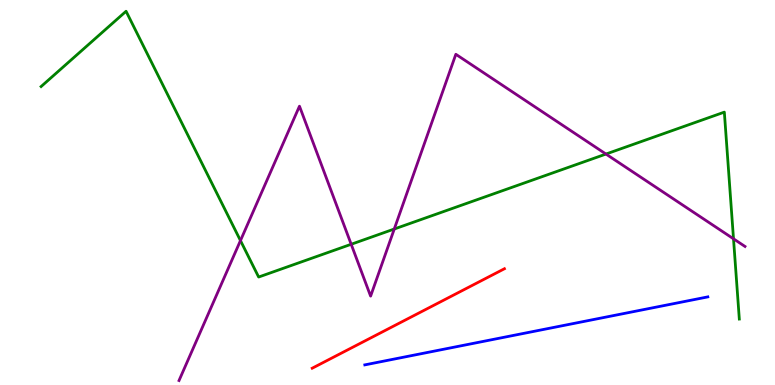[{'lines': ['blue', 'red'], 'intersections': []}, {'lines': ['green', 'red'], 'intersections': []}, {'lines': ['purple', 'red'], 'intersections': []}, {'lines': ['blue', 'green'], 'intersections': []}, {'lines': ['blue', 'purple'], 'intersections': []}, {'lines': ['green', 'purple'], 'intersections': [{'x': 3.1, 'y': 3.75}, {'x': 4.53, 'y': 3.66}, {'x': 5.09, 'y': 4.05}, {'x': 7.82, 'y': 6.0}, {'x': 9.46, 'y': 3.8}]}]